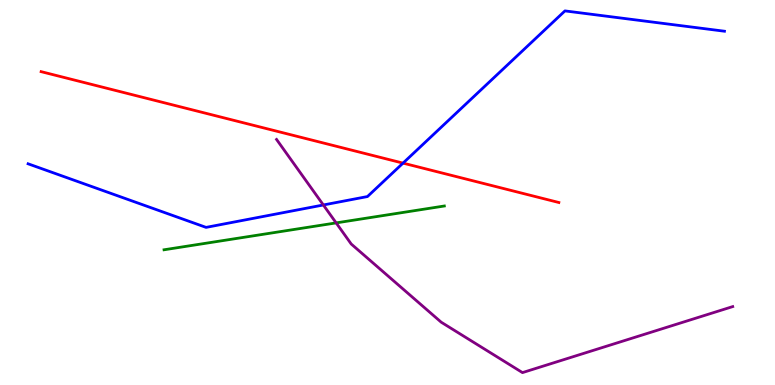[{'lines': ['blue', 'red'], 'intersections': [{'x': 5.2, 'y': 5.76}]}, {'lines': ['green', 'red'], 'intersections': []}, {'lines': ['purple', 'red'], 'intersections': []}, {'lines': ['blue', 'green'], 'intersections': []}, {'lines': ['blue', 'purple'], 'intersections': [{'x': 4.17, 'y': 4.68}]}, {'lines': ['green', 'purple'], 'intersections': [{'x': 4.34, 'y': 4.21}]}]